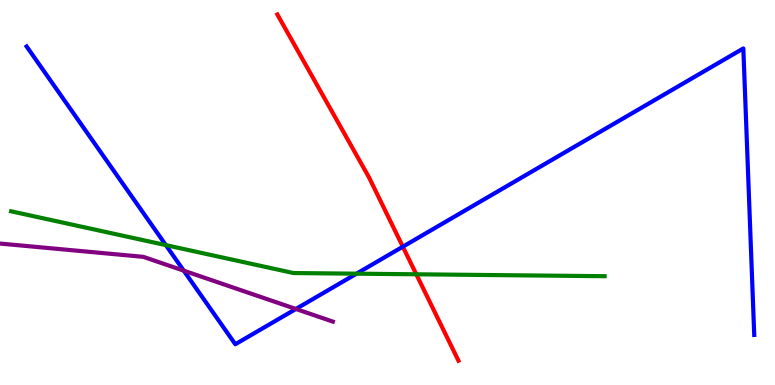[{'lines': ['blue', 'red'], 'intersections': [{'x': 5.2, 'y': 3.59}]}, {'lines': ['green', 'red'], 'intersections': [{'x': 5.37, 'y': 2.88}]}, {'lines': ['purple', 'red'], 'intersections': []}, {'lines': ['blue', 'green'], 'intersections': [{'x': 2.14, 'y': 3.63}, {'x': 4.6, 'y': 2.89}]}, {'lines': ['blue', 'purple'], 'intersections': [{'x': 2.37, 'y': 2.97}, {'x': 3.82, 'y': 1.97}]}, {'lines': ['green', 'purple'], 'intersections': []}]